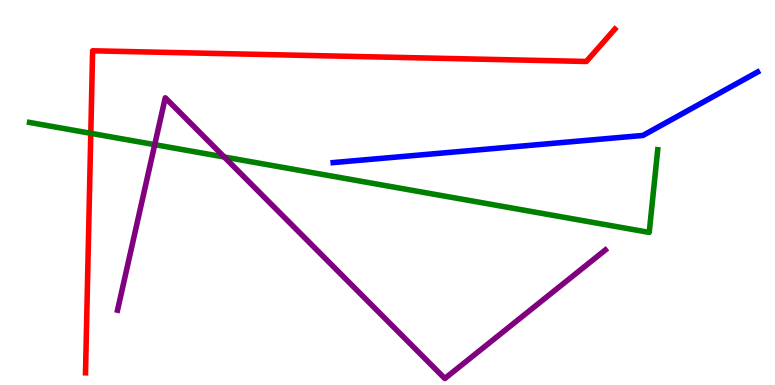[{'lines': ['blue', 'red'], 'intersections': []}, {'lines': ['green', 'red'], 'intersections': [{'x': 1.17, 'y': 6.54}]}, {'lines': ['purple', 'red'], 'intersections': []}, {'lines': ['blue', 'green'], 'intersections': []}, {'lines': ['blue', 'purple'], 'intersections': []}, {'lines': ['green', 'purple'], 'intersections': [{'x': 2.0, 'y': 6.24}, {'x': 2.89, 'y': 5.92}]}]